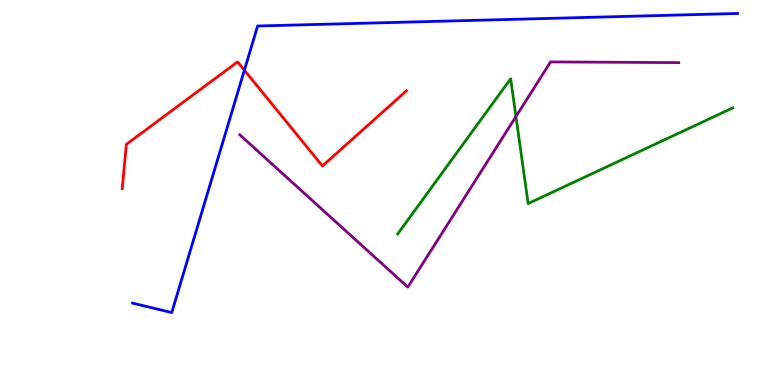[{'lines': ['blue', 'red'], 'intersections': [{'x': 3.15, 'y': 8.18}]}, {'lines': ['green', 'red'], 'intersections': []}, {'lines': ['purple', 'red'], 'intersections': []}, {'lines': ['blue', 'green'], 'intersections': []}, {'lines': ['blue', 'purple'], 'intersections': []}, {'lines': ['green', 'purple'], 'intersections': [{'x': 6.66, 'y': 6.97}]}]